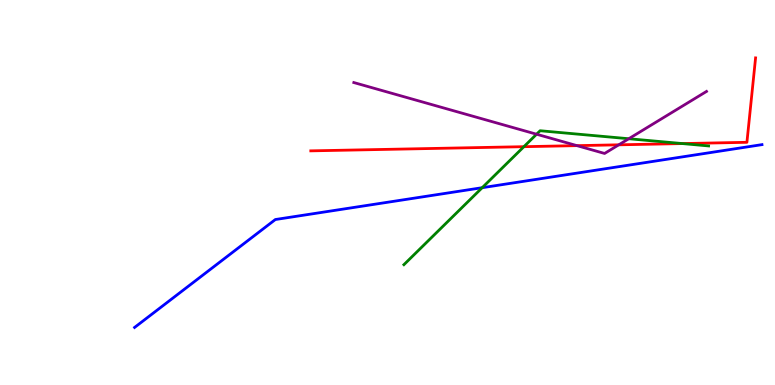[{'lines': ['blue', 'red'], 'intersections': []}, {'lines': ['green', 'red'], 'intersections': [{'x': 6.76, 'y': 6.19}, {'x': 8.81, 'y': 6.27}]}, {'lines': ['purple', 'red'], 'intersections': [{'x': 7.44, 'y': 6.22}, {'x': 7.98, 'y': 6.24}]}, {'lines': ['blue', 'green'], 'intersections': [{'x': 6.22, 'y': 5.12}]}, {'lines': ['blue', 'purple'], 'intersections': []}, {'lines': ['green', 'purple'], 'intersections': [{'x': 6.92, 'y': 6.51}, {'x': 8.11, 'y': 6.4}]}]